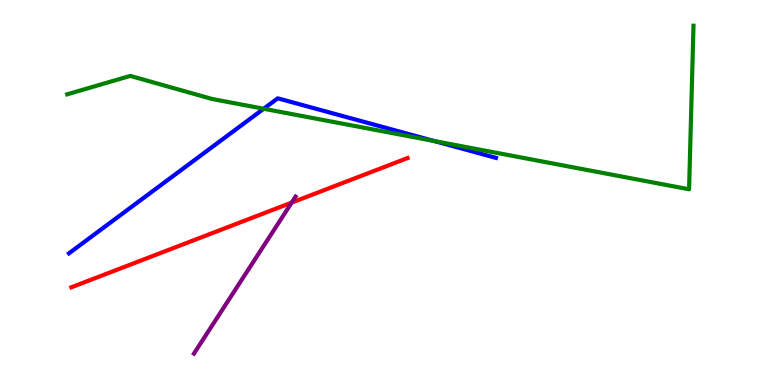[{'lines': ['blue', 'red'], 'intersections': []}, {'lines': ['green', 'red'], 'intersections': []}, {'lines': ['purple', 'red'], 'intersections': [{'x': 3.76, 'y': 4.74}]}, {'lines': ['blue', 'green'], 'intersections': [{'x': 3.4, 'y': 7.18}, {'x': 5.6, 'y': 6.34}]}, {'lines': ['blue', 'purple'], 'intersections': []}, {'lines': ['green', 'purple'], 'intersections': []}]